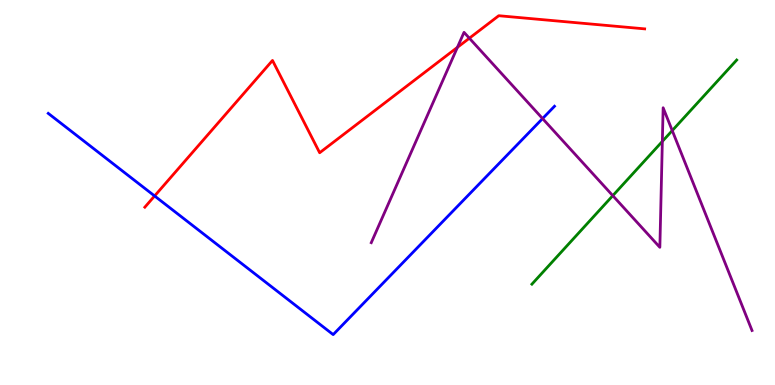[{'lines': ['blue', 'red'], 'intersections': [{'x': 1.99, 'y': 4.91}]}, {'lines': ['green', 'red'], 'intersections': []}, {'lines': ['purple', 'red'], 'intersections': [{'x': 5.9, 'y': 8.77}, {'x': 6.06, 'y': 9.01}]}, {'lines': ['blue', 'green'], 'intersections': []}, {'lines': ['blue', 'purple'], 'intersections': [{'x': 7.0, 'y': 6.92}]}, {'lines': ['green', 'purple'], 'intersections': [{'x': 7.91, 'y': 4.92}, {'x': 8.55, 'y': 6.33}, {'x': 8.67, 'y': 6.61}]}]